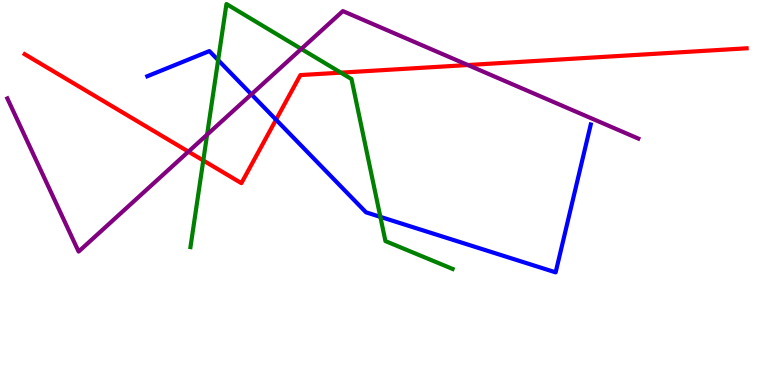[{'lines': ['blue', 'red'], 'intersections': [{'x': 3.56, 'y': 6.89}]}, {'lines': ['green', 'red'], 'intersections': [{'x': 2.62, 'y': 5.83}, {'x': 4.4, 'y': 8.11}]}, {'lines': ['purple', 'red'], 'intersections': [{'x': 2.43, 'y': 6.06}, {'x': 6.04, 'y': 8.31}]}, {'lines': ['blue', 'green'], 'intersections': [{'x': 2.81, 'y': 8.44}, {'x': 4.91, 'y': 4.37}]}, {'lines': ['blue', 'purple'], 'intersections': [{'x': 3.24, 'y': 7.55}]}, {'lines': ['green', 'purple'], 'intersections': [{'x': 2.67, 'y': 6.5}, {'x': 3.89, 'y': 8.73}]}]